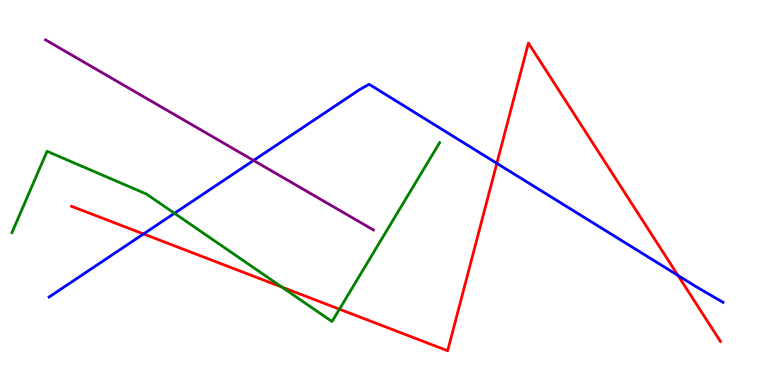[{'lines': ['blue', 'red'], 'intersections': [{'x': 1.85, 'y': 3.92}, {'x': 6.41, 'y': 5.76}, {'x': 8.75, 'y': 2.85}]}, {'lines': ['green', 'red'], 'intersections': [{'x': 3.64, 'y': 2.54}, {'x': 4.38, 'y': 1.97}]}, {'lines': ['purple', 'red'], 'intersections': []}, {'lines': ['blue', 'green'], 'intersections': [{'x': 2.25, 'y': 4.46}]}, {'lines': ['blue', 'purple'], 'intersections': [{'x': 3.27, 'y': 5.83}]}, {'lines': ['green', 'purple'], 'intersections': []}]